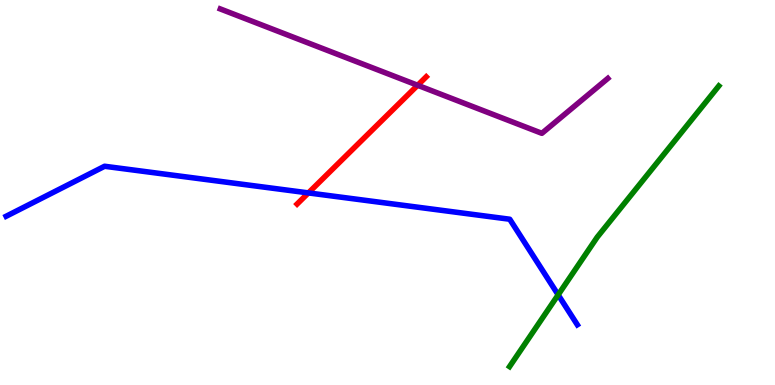[{'lines': ['blue', 'red'], 'intersections': [{'x': 3.98, 'y': 4.99}]}, {'lines': ['green', 'red'], 'intersections': []}, {'lines': ['purple', 'red'], 'intersections': [{'x': 5.39, 'y': 7.79}]}, {'lines': ['blue', 'green'], 'intersections': [{'x': 7.2, 'y': 2.34}]}, {'lines': ['blue', 'purple'], 'intersections': []}, {'lines': ['green', 'purple'], 'intersections': []}]